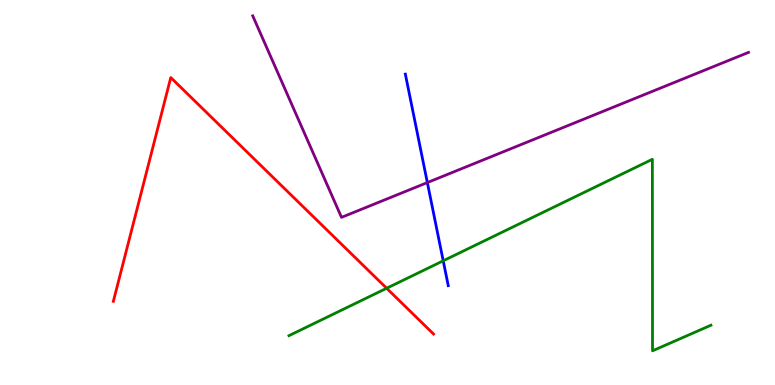[{'lines': ['blue', 'red'], 'intersections': []}, {'lines': ['green', 'red'], 'intersections': [{'x': 4.99, 'y': 2.51}]}, {'lines': ['purple', 'red'], 'intersections': []}, {'lines': ['blue', 'green'], 'intersections': [{'x': 5.72, 'y': 3.23}]}, {'lines': ['blue', 'purple'], 'intersections': [{'x': 5.51, 'y': 5.26}]}, {'lines': ['green', 'purple'], 'intersections': []}]